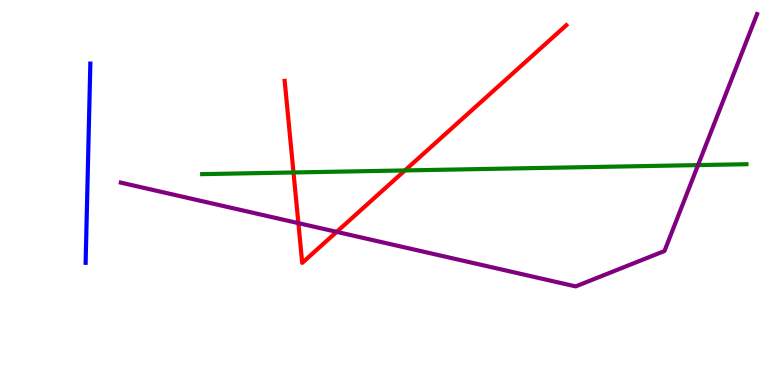[{'lines': ['blue', 'red'], 'intersections': []}, {'lines': ['green', 'red'], 'intersections': [{'x': 3.79, 'y': 5.52}, {'x': 5.22, 'y': 5.57}]}, {'lines': ['purple', 'red'], 'intersections': [{'x': 3.85, 'y': 4.2}, {'x': 4.34, 'y': 3.98}]}, {'lines': ['blue', 'green'], 'intersections': []}, {'lines': ['blue', 'purple'], 'intersections': []}, {'lines': ['green', 'purple'], 'intersections': [{'x': 9.01, 'y': 5.71}]}]